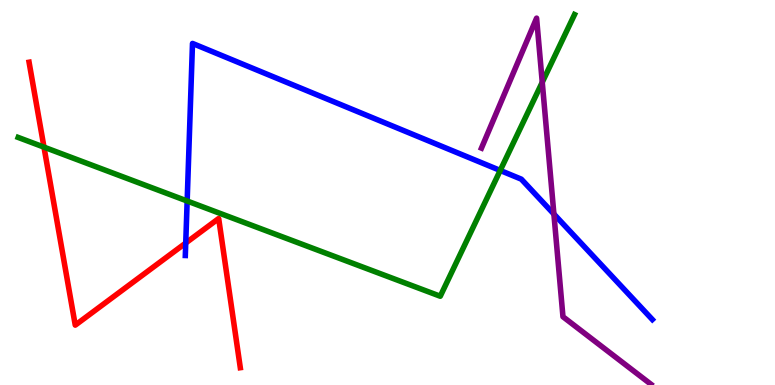[{'lines': ['blue', 'red'], 'intersections': [{'x': 2.4, 'y': 3.69}]}, {'lines': ['green', 'red'], 'intersections': [{'x': 0.568, 'y': 6.18}]}, {'lines': ['purple', 'red'], 'intersections': []}, {'lines': ['blue', 'green'], 'intersections': [{'x': 2.41, 'y': 4.78}, {'x': 6.45, 'y': 5.57}]}, {'lines': ['blue', 'purple'], 'intersections': [{'x': 7.15, 'y': 4.44}]}, {'lines': ['green', 'purple'], 'intersections': [{'x': 7.0, 'y': 7.86}]}]